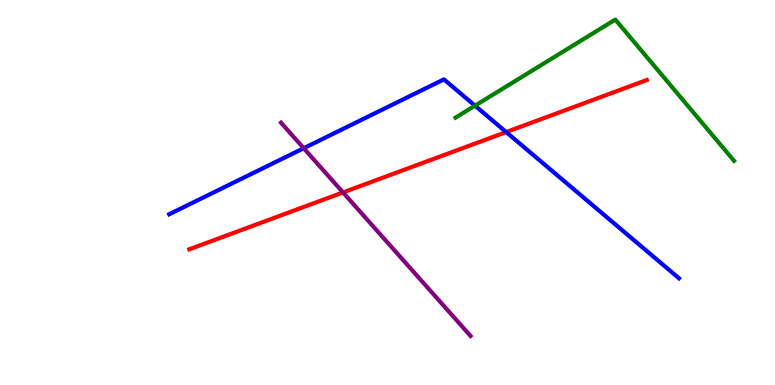[{'lines': ['blue', 'red'], 'intersections': [{'x': 6.53, 'y': 6.57}]}, {'lines': ['green', 'red'], 'intersections': []}, {'lines': ['purple', 'red'], 'intersections': [{'x': 4.43, 'y': 5.0}]}, {'lines': ['blue', 'green'], 'intersections': [{'x': 6.13, 'y': 7.25}]}, {'lines': ['blue', 'purple'], 'intersections': [{'x': 3.92, 'y': 6.15}]}, {'lines': ['green', 'purple'], 'intersections': []}]